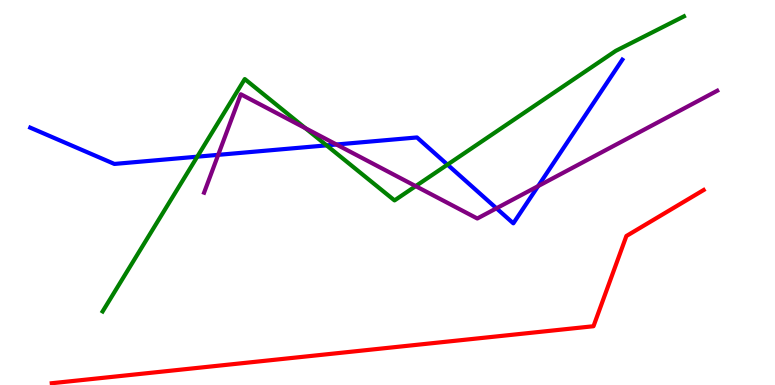[{'lines': ['blue', 'red'], 'intersections': []}, {'lines': ['green', 'red'], 'intersections': []}, {'lines': ['purple', 'red'], 'intersections': []}, {'lines': ['blue', 'green'], 'intersections': [{'x': 2.55, 'y': 5.93}, {'x': 4.21, 'y': 6.22}, {'x': 5.77, 'y': 5.72}]}, {'lines': ['blue', 'purple'], 'intersections': [{'x': 2.82, 'y': 5.98}, {'x': 4.34, 'y': 6.25}, {'x': 6.41, 'y': 4.59}, {'x': 6.94, 'y': 5.17}]}, {'lines': ['green', 'purple'], 'intersections': [{'x': 3.94, 'y': 6.67}, {'x': 5.36, 'y': 5.17}]}]